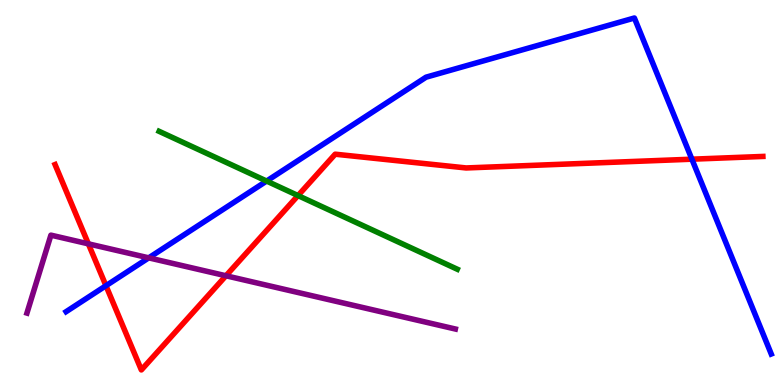[{'lines': ['blue', 'red'], 'intersections': [{'x': 1.37, 'y': 2.58}, {'x': 8.93, 'y': 5.87}]}, {'lines': ['green', 'red'], 'intersections': [{'x': 3.85, 'y': 4.92}]}, {'lines': ['purple', 'red'], 'intersections': [{'x': 1.14, 'y': 3.67}, {'x': 2.92, 'y': 2.84}]}, {'lines': ['blue', 'green'], 'intersections': [{'x': 3.44, 'y': 5.3}]}, {'lines': ['blue', 'purple'], 'intersections': [{'x': 1.92, 'y': 3.3}]}, {'lines': ['green', 'purple'], 'intersections': []}]